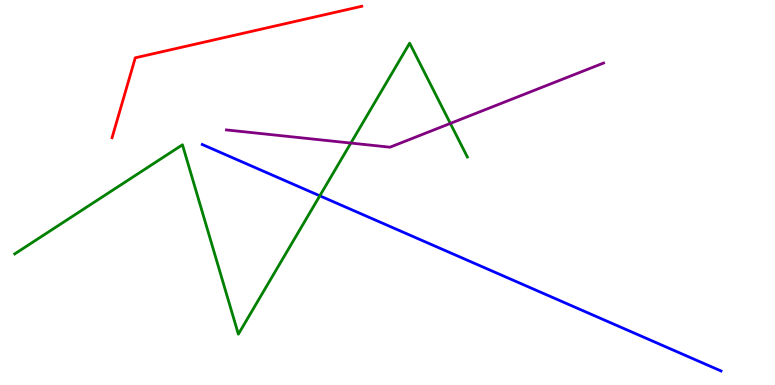[{'lines': ['blue', 'red'], 'intersections': []}, {'lines': ['green', 'red'], 'intersections': []}, {'lines': ['purple', 'red'], 'intersections': []}, {'lines': ['blue', 'green'], 'intersections': [{'x': 4.13, 'y': 4.91}]}, {'lines': ['blue', 'purple'], 'intersections': []}, {'lines': ['green', 'purple'], 'intersections': [{'x': 4.53, 'y': 6.28}, {'x': 5.81, 'y': 6.79}]}]